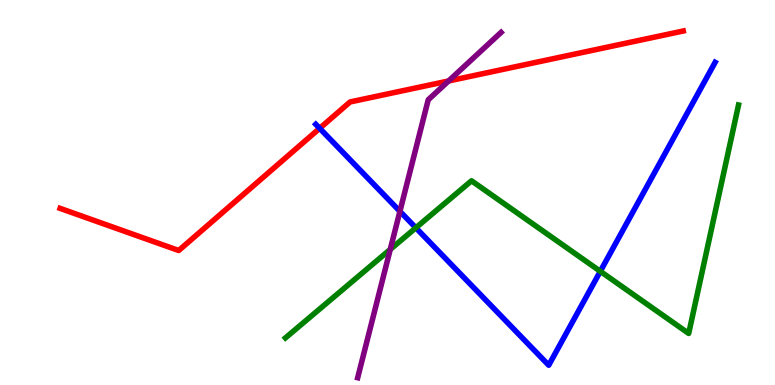[{'lines': ['blue', 'red'], 'intersections': [{'x': 4.12, 'y': 6.67}]}, {'lines': ['green', 'red'], 'intersections': []}, {'lines': ['purple', 'red'], 'intersections': [{'x': 5.79, 'y': 7.9}]}, {'lines': ['blue', 'green'], 'intersections': [{'x': 5.37, 'y': 4.08}, {'x': 7.75, 'y': 2.95}]}, {'lines': ['blue', 'purple'], 'intersections': [{'x': 5.16, 'y': 4.51}]}, {'lines': ['green', 'purple'], 'intersections': [{'x': 5.04, 'y': 3.52}]}]